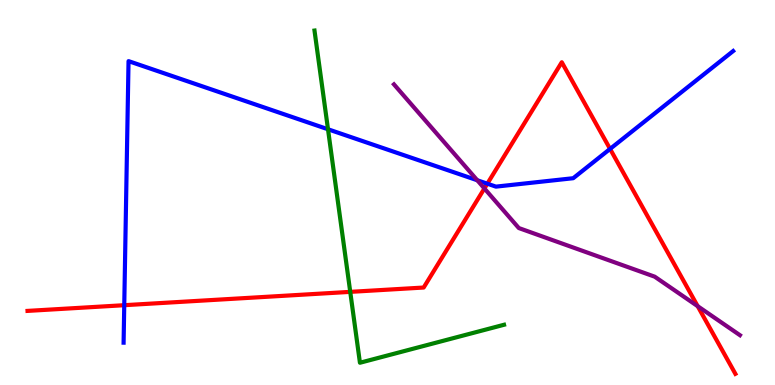[{'lines': ['blue', 'red'], 'intersections': [{'x': 1.6, 'y': 2.07}, {'x': 6.29, 'y': 5.23}, {'x': 7.87, 'y': 6.13}]}, {'lines': ['green', 'red'], 'intersections': [{'x': 4.52, 'y': 2.42}]}, {'lines': ['purple', 'red'], 'intersections': [{'x': 6.25, 'y': 5.1}, {'x': 9.0, 'y': 2.05}]}, {'lines': ['blue', 'green'], 'intersections': [{'x': 4.23, 'y': 6.64}]}, {'lines': ['blue', 'purple'], 'intersections': [{'x': 6.16, 'y': 5.32}]}, {'lines': ['green', 'purple'], 'intersections': []}]